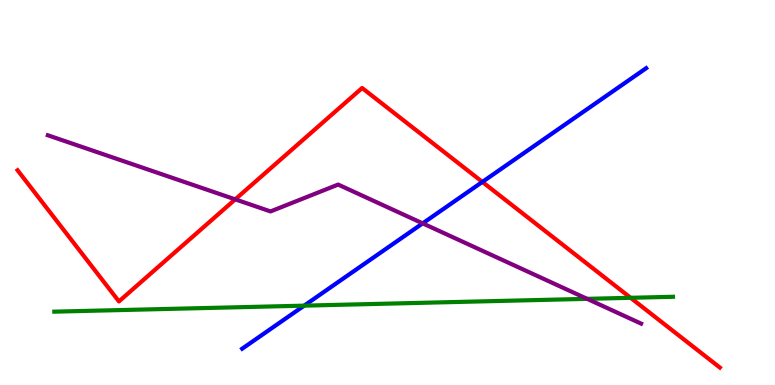[{'lines': ['blue', 'red'], 'intersections': [{'x': 6.22, 'y': 5.27}]}, {'lines': ['green', 'red'], 'intersections': [{'x': 8.14, 'y': 2.26}]}, {'lines': ['purple', 'red'], 'intersections': [{'x': 3.04, 'y': 4.82}]}, {'lines': ['blue', 'green'], 'intersections': [{'x': 3.92, 'y': 2.06}]}, {'lines': ['blue', 'purple'], 'intersections': [{'x': 5.45, 'y': 4.2}]}, {'lines': ['green', 'purple'], 'intersections': [{'x': 7.58, 'y': 2.24}]}]